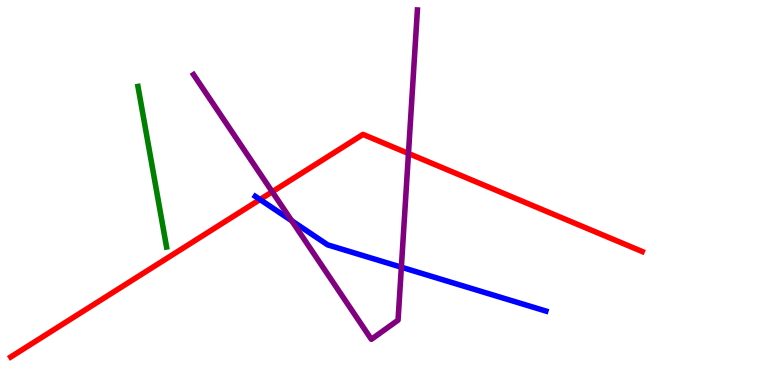[{'lines': ['blue', 'red'], 'intersections': [{'x': 3.36, 'y': 4.82}]}, {'lines': ['green', 'red'], 'intersections': []}, {'lines': ['purple', 'red'], 'intersections': [{'x': 3.51, 'y': 5.02}, {'x': 5.27, 'y': 6.01}]}, {'lines': ['blue', 'green'], 'intersections': []}, {'lines': ['blue', 'purple'], 'intersections': [{'x': 3.76, 'y': 4.27}, {'x': 5.18, 'y': 3.06}]}, {'lines': ['green', 'purple'], 'intersections': []}]